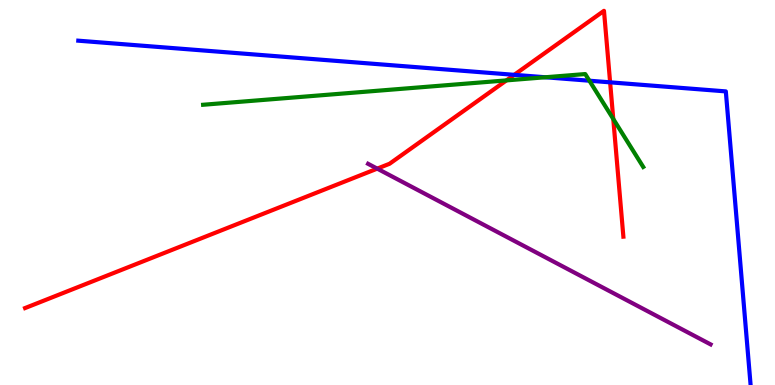[{'lines': ['blue', 'red'], 'intersections': [{'x': 6.64, 'y': 8.06}, {'x': 7.87, 'y': 7.86}]}, {'lines': ['green', 'red'], 'intersections': [{'x': 6.53, 'y': 7.91}, {'x': 7.91, 'y': 6.91}]}, {'lines': ['purple', 'red'], 'intersections': [{'x': 4.87, 'y': 5.62}]}, {'lines': ['blue', 'green'], 'intersections': [{'x': 7.04, 'y': 7.99}, {'x': 7.61, 'y': 7.9}]}, {'lines': ['blue', 'purple'], 'intersections': []}, {'lines': ['green', 'purple'], 'intersections': []}]